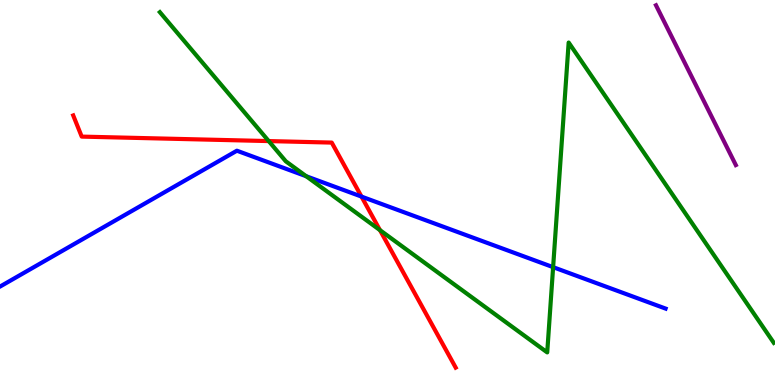[{'lines': ['blue', 'red'], 'intersections': [{'x': 4.66, 'y': 4.89}]}, {'lines': ['green', 'red'], 'intersections': [{'x': 3.47, 'y': 6.34}, {'x': 4.9, 'y': 4.02}]}, {'lines': ['purple', 'red'], 'intersections': []}, {'lines': ['blue', 'green'], 'intersections': [{'x': 3.95, 'y': 5.42}, {'x': 7.14, 'y': 3.06}]}, {'lines': ['blue', 'purple'], 'intersections': []}, {'lines': ['green', 'purple'], 'intersections': []}]